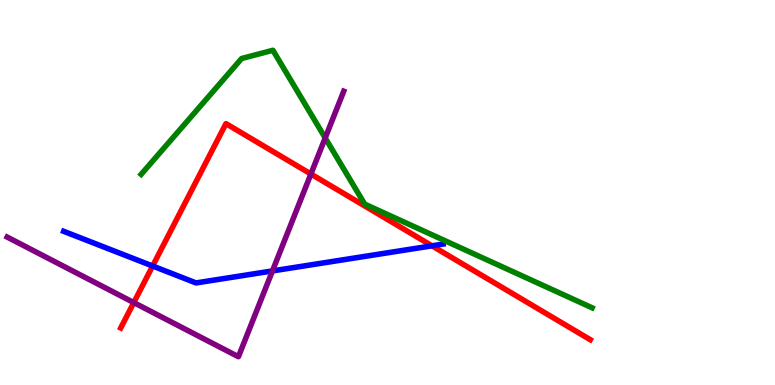[{'lines': ['blue', 'red'], 'intersections': [{'x': 1.97, 'y': 3.09}, {'x': 5.57, 'y': 3.61}]}, {'lines': ['green', 'red'], 'intersections': []}, {'lines': ['purple', 'red'], 'intersections': [{'x': 1.73, 'y': 2.14}, {'x': 4.01, 'y': 5.48}]}, {'lines': ['blue', 'green'], 'intersections': []}, {'lines': ['blue', 'purple'], 'intersections': [{'x': 3.52, 'y': 2.96}]}, {'lines': ['green', 'purple'], 'intersections': [{'x': 4.2, 'y': 6.42}]}]